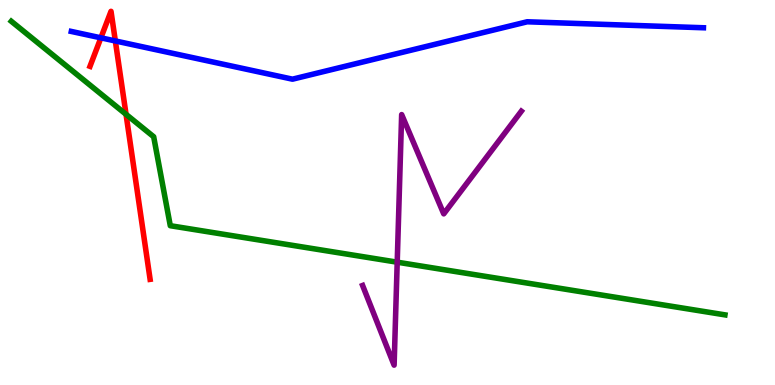[{'lines': ['blue', 'red'], 'intersections': [{'x': 1.3, 'y': 9.02}, {'x': 1.49, 'y': 8.94}]}, {'lines': ['green', 'red'], 'intersections': [{'x': 1.63, 'y': 7.03}]}, {'lines': ['purple', 'red'], 'intersections': []}, {'lines': ['blue', 'green'], 'intersections': []}, {'lines': ['blue', 'purple'], 'intersections': []}, {'lines': ['green', 'purple'], 'intersections': [{'x': 5.13, 'y': 3.19}]}]